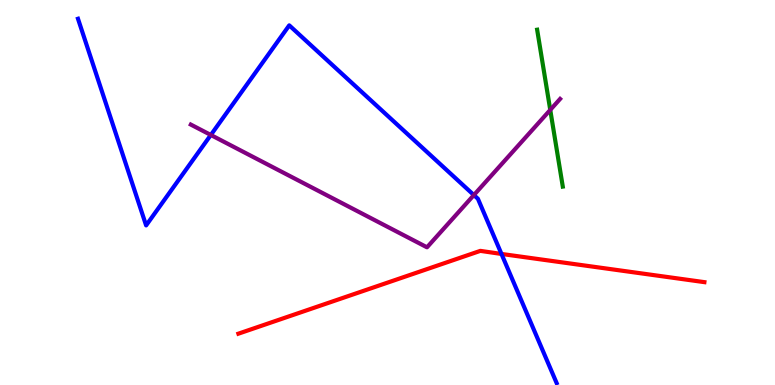[{'lines': ['blue', 'red'], 'intersections': [{'x': 6.47, 'y': 3.4}]}, {'lines': ['green', 'red'], 'intersections': []}, {'lines': ['purple', 'red'], 'intersections': []}, {'lines': ['blue', 'green'], 'intersections': []}, {'lines': ['blue', 'purple'], 'intersections': [{'x': 2.72, 'y': 6.49}, {'x': 6.11, 'y': 4.93}]}, {'lines': ['green', 'purple'], 'intersections': [{'x': 7.1, 'y': 7.15}]}]